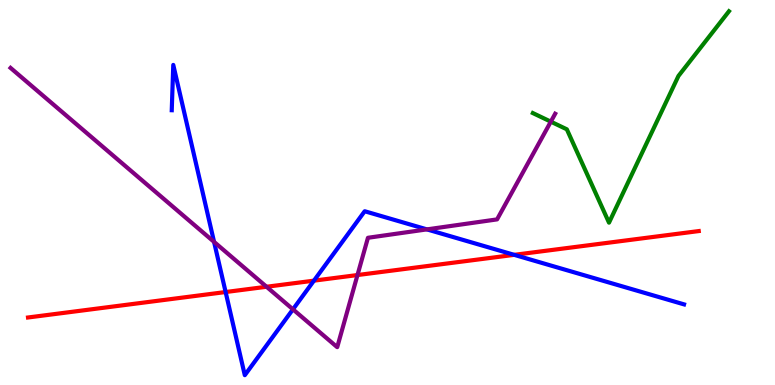[{'lines': ['blue', 'red'], 'intersections': [{'x': 2.91, 'y': 2.41}, {'x': 4.05, 'y': 2.71}, {'x': 6.64, 'y': 3.38}]}, {'lines': ['green', 'red'], 'intersections': []}, {'lines': ['purple', 'red'], 'intersections': [{'x': 3.44, 'y': 2.55}, {'x': 4.61, 'y': 2.86}]}, {'lines': ['blue', 'green'], 'intersections': []}, {'lines': ['blue', 'purple'], 'intersections': [{'x': 2.76, 'y': 3.72}, {'x': 3.78, 'y': 1.97}, {'x': 5.51, 'y': 4.04}]}, {'lines': ['green', 'purple'], 'intersections': [{'x': 7.11, 'y': 6.84}]}]